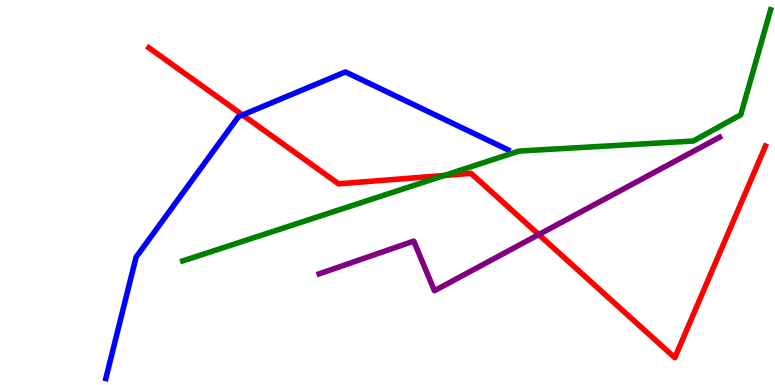[{'lines': ['blue', 'red'], 'intersections': [{'x': 3.13, 'y': 7.01}]}, {'lines': ['green', 'red'], 'intersections': [{'x': 5.73, 'y': 5.44}]}, {'lines': ['purple', 'red'], 'intersections': [{'x': 6.95, 'y': 3.91}]}, {'lines': ['blue', 'green'], 'intersections': []}, {'lines': ['blue', 'purple'], 'intersections': []}, {'lines': ['green', 'purple'], 'intersections': []}]